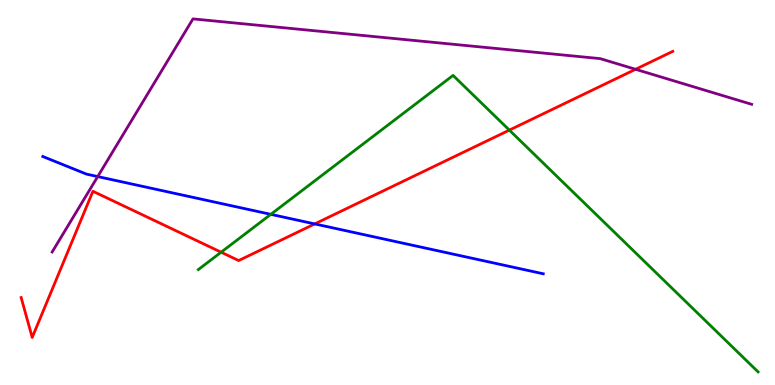[{'lines': ['blue', 'red'], 'intersections': [{'x': 4.06, 'y': 4.18}]}, {'lines': ['green', 'red'], 'intersections': [{'x': 2.85, 'y': 3.45}, {'x': 6.57, 'y': 6.62}]}, {'lines': ['purple', 'red'], 'intersections': [{'x': 8.2, 'y': 8.2}]}, {'lines': ['blue', 'green'], 'intersections': [{'x': 3.49, 'y': 4.43}]}, {'lines': ['blue', 'purple'], 'intersections': [{'x': 1.26, 'y': 5.41}]}, {'lines': ['green', 'purple'], 'intersections': []}]